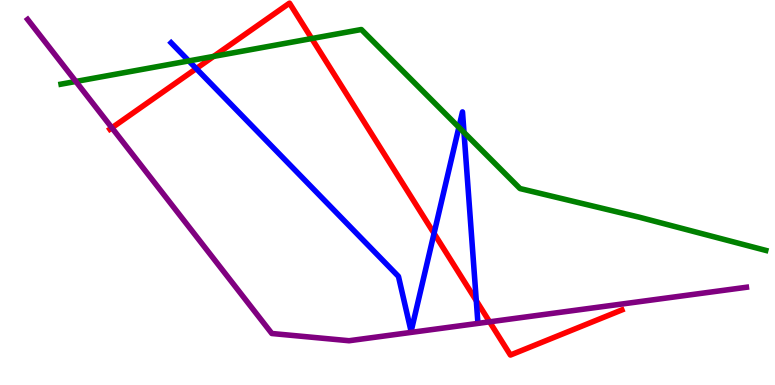[{'lines': ['blue', 'red'], 'intersections': [{'x': 2.53, 'y': 8.22}, {'x': 5.6, 'y': 3.94}, {'x': 6.15, 'y': 2.19}]}, {'lines': ['green', 'red'], 'intersections': [{'x': 2.76, 'y': 8.54}, {'x': 4.02, 'y': 9.0}]}, {'lines': ['purple', 'red'], 'intersections': [{'x': 1.44, 'y': 6.68}, {'x': 6.32, 'y': 1.64}]}, {'lines': ['blue', 'green'], 'intersections': [{'x': 2.44, 'y': 8.42}, {'x': 5.92, 'y': 6.69}, {'x': 5.99, 'y': 6.56}]}, {'lines': ['blue', 'purple'], 'intersections': []}, {'lines': ['green', 'purple'], 'intersections': [{'x': 0.979, 'y': 7.88}]}]